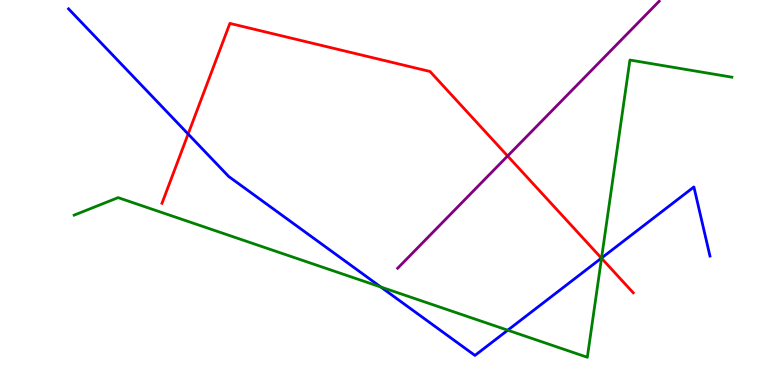[{'lines': ['blue', 'red'], 'intersections': [{'x': 2.43, 'y': 6.52}, {'x': 7.76, 'y': 3.3}]}, {'lines': ['green', 'red'], 'intersections': [{'x': 7.76, 'y': 3.29}]}, {'lines': ['purple', 'red'], 'intersections': [{'x': 6.55, 'y': 5.95}]}, {'lines': ['blue', 'green'], 'intersections': [{'x': 4.91, 'y': 2.55}, {'x': 6.55, 'y': 1.42}, {'x': 7.76, 'y': 3.3}]}, {'lines': ['blue', 'purple'], 'intersections': []}, {'lines': ['green', 'purple'], 'intersections': []}]